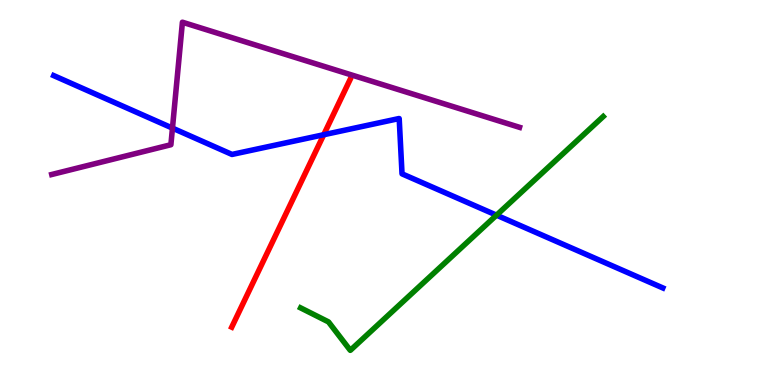[{'lines': ['blue', 'red'], 'intersections': [{'x': 4.18, 'y': 6.5}]}, {'lines': ['green', 'red'], 'intersections': []}, {'lines': ['purple', 'red'], 'intersections': []}, {'lines': ['blue', 'green'], 'intersections': [{'x': 6.41, 'y': 4.41}]}, {'lines': ['blue', 'purple'], 'intersections': [{'x': 2.23, 'y': 6.67}]}, {'lines': ['green', 'purple'], 'intersections': []}]